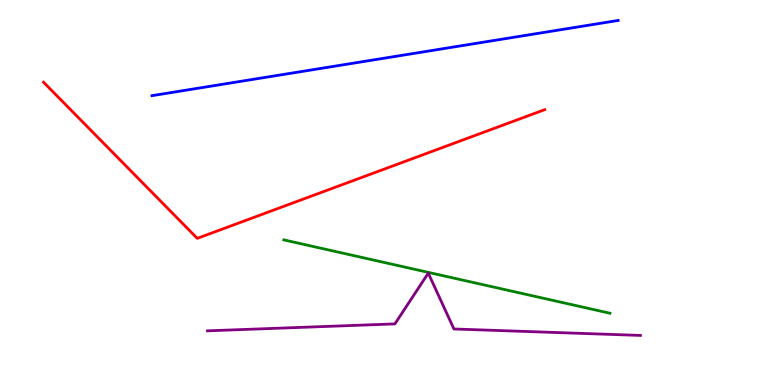[{'lines': ['blue', 'red'], 'intersections': []}, {'lines': ['green', 'red'], 'intersections': []}, {'lines': ['purple', 'red'], 'intersections': []}, {'lines': ['blue', 'green'], 'intersections': []}, {'lines': ['blue', 'purple'], 'intersections': []}, {'lines': ['green', 'purple'], 'intersections': []}]